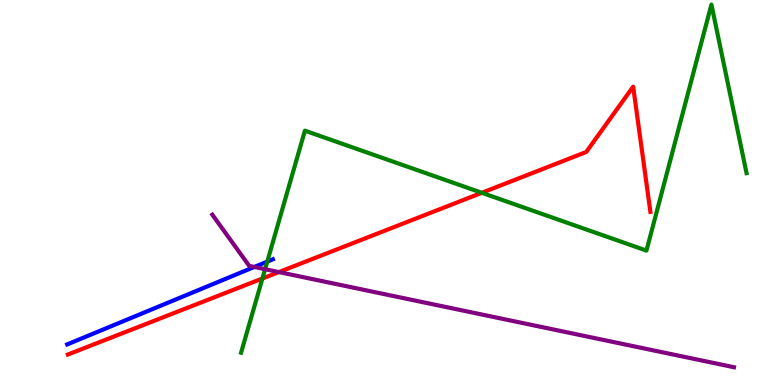[{'lines': ['blue', 'red'], 'intersections': []}, {'lines': ['green', 'red'], 'intersections': [{'x': 3.39, 'y': 2.77}, {'x': 6.22, 'y': 4.99}]}, {'lines': ['purple', 'red'], 'intersections': [{'x': 3.6, 'y': 2.93}]}, {'lines': ['blue', 'green'], 'intersections': [{'x': 3.45, 'y': 3.2}]}, {'lines': ['blue', 'purple'], 'intersections': [{'x': 3.28, 'y': 3.07}]}, {'lines': ['green', 'purple'], 'intersections': [{'x': 3.42, 'y': 3.01}]}]